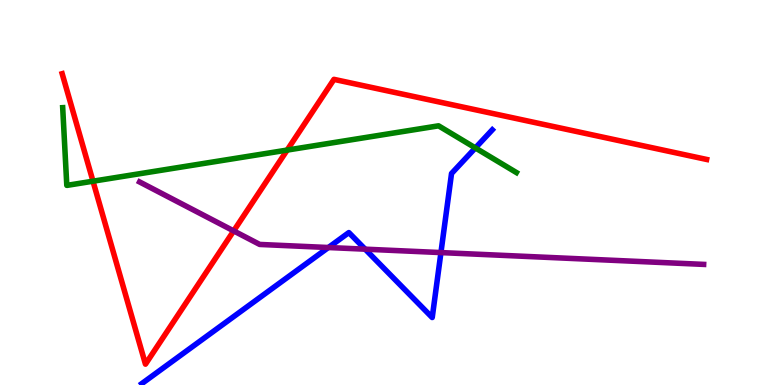[{'lines': ['blue', 'red'], 'intersections': []}, {'lines': ['green', 'red'], 'intersections': [{'x': 1.2, 'y': 5.29}, {'x': 3.71, 'y': 6.1}]}, {'lines': ['purple', 'red'], 'intersections': [{'x': 3.02, 'y': 4.0}]}, {'lines': ['blue', 'green'], 'intersections': [{'x': 6.13, 'y': 6.16}]}, {'lines': ['blue', 'purple'], 'intersections': [{'x': 4.24, 'y': 3.57}, {'x': 4.71, 'y': 3.53}, {'x': 5.69, 'y': 3.44}]}, {'lines': ['green', 'purple'], 'intersections': []}]